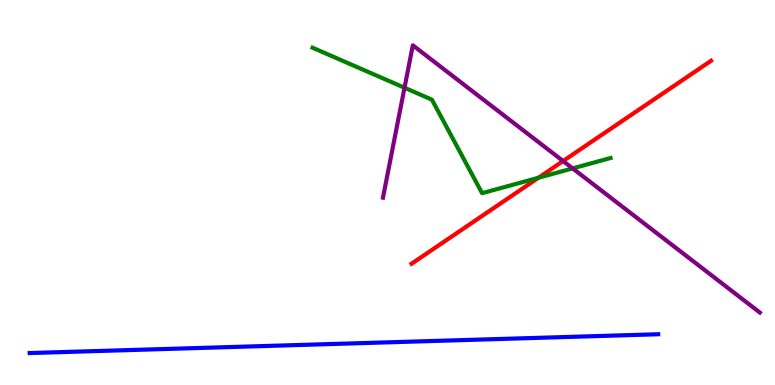[{'lines': ['blue', 'red'], 'intersections': []}, {'lines': ['green', 'red'], 'intersections': [{'x': 6.95, 'y': 5.38}]}, {'lines': ['purple', 'red'], 'intersections': [{'x': 7.27, 'y': 5.82}]}, {'lines': ['blue', 'green'], 'intersections': []}, {'lines': ['blue', 'purple'], 'intersections': []}, {'lines': ['green', 'purple'], 'intersections': [{'x': 5.22, 'y': 7.72}, {'x': 7.39, 'y': 5.63}]}]